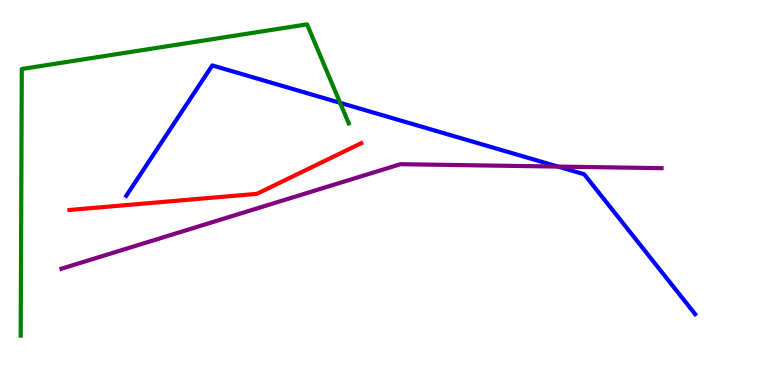[{'lines': ['blue', 'red'], 'intersections': []}, {'lines': ['green', 'red'], 'intersections': []}, {'lines': ['purple', 'red'], 'intersections': []}, {'lines': ['blue', 'green'], 'intersections': [{'x': 4.39, 'y': 7.33}]}, {'lines': ['blue', 'purple'], 'intersections': [{'x': 7.2, 'y': 5.67}]}, {'lines': ['green', 'purple'], 'intersections': []}]